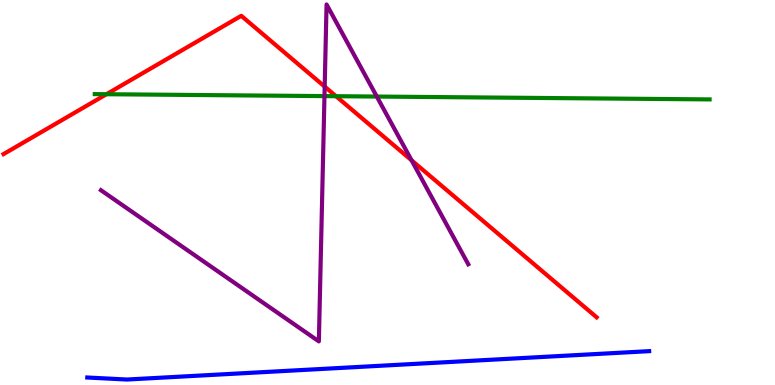[{'lines': ['blue', 'red'], 'intersections': []}, {'lines': ['green', 'red'], 'intersections': [{'x': 1.37, 'y': 7.55}, {'x': 4.34, 'y': 7.5}]}, {'lines': ['purple', 'red'], 'intersections': [{'x': 4.19, 'y': 7.75}, {'x': 5.31, 'y': 5.84}]}, {'lines': ['blue', 'green'], 'intersections': []}, {'lines': ['blue', 'purple'], 'intersections': []}, {'lines': ['green', 'purple'], 'intersections': [{'x': 4.19, 'y': 7.5}, {'x': 4.86, 'y': 7.49}]}]